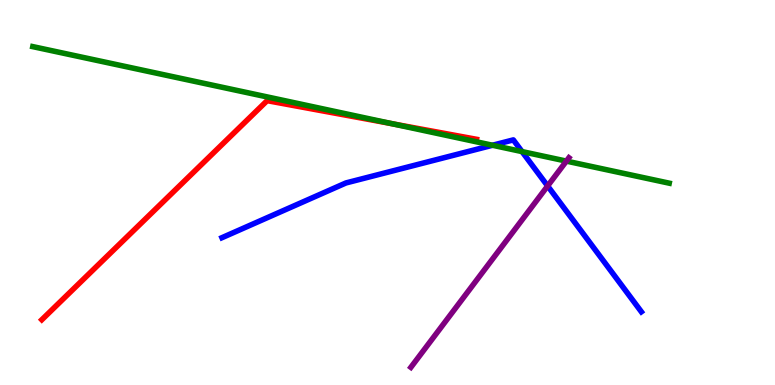[{'lines': ['blue', 'red'], 'intersections': []}, {'lines': ['green', 'red'], 'intersections': [{'x': 5.06, 'y': 6.79}]}, {'lines': ['purple', 'red'], 'intersections': []}, {'lines': ['blue', 'green'], 'intersections': [{'x': 6.35, 'y': 6.23}, {'x': 6.74, 'y': 6.06}]}, {'lines': ['blue', 'purple'], 'intersections': [{'x': 7.07, 'y': 5.17}]}, {'lines': ['green', 'purple'], 'intersections': [{'x': 7.31, 'y': 5.82}]}]